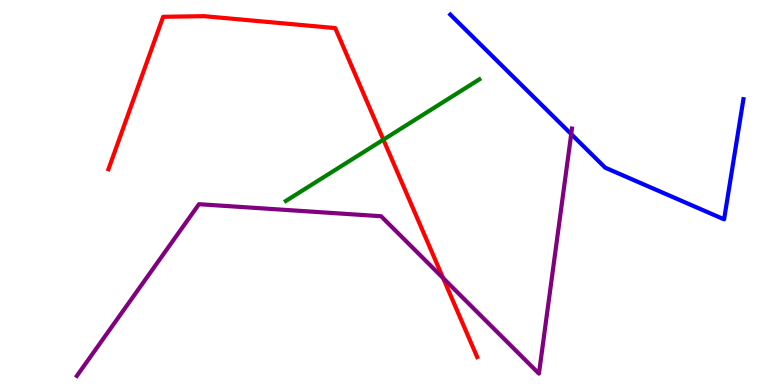[{'lines': ['blue', 'red'], 'intersections': []}, {'lines': ['green', 'red'], 'intersections': [{'x': 4.95, 'y': 6.37}]}, {'lines': ['purple', 'red'], 'intersections': [{'x': 5.72, 'y': 2.78}]}, {'lines': ['blue', 'green'], 'intersections': []}, {'lines': ['blue', 'purple'], 'intersections': [{'x': 7.37, 'y': 6.52}]}, {'lines': ['green', 'purple'], 'intersections': []}]